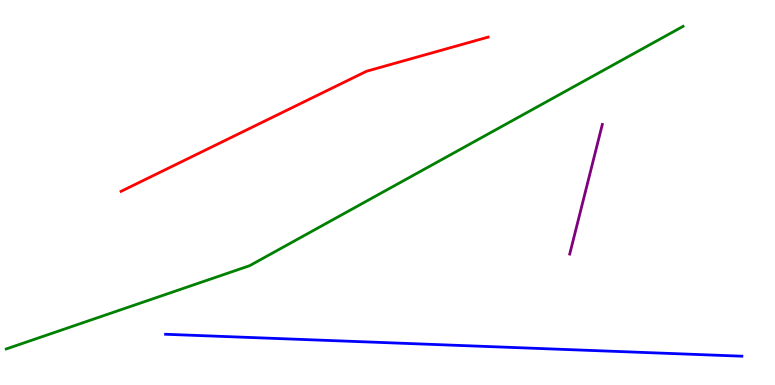[{'lines': ['blue', 'red'], 'intersections': []}, {'lines': ['green', 'red'], 'intersections': []}, {'lines': ['purple', 'red'], 'intersections': []}, {'lines': ['blue', 'green'], 'intersections': []}, {'lines': ['blue', 'purple'], 'intersections': []}, {'lines': ['green', 'purple'], 'intersections': []}]